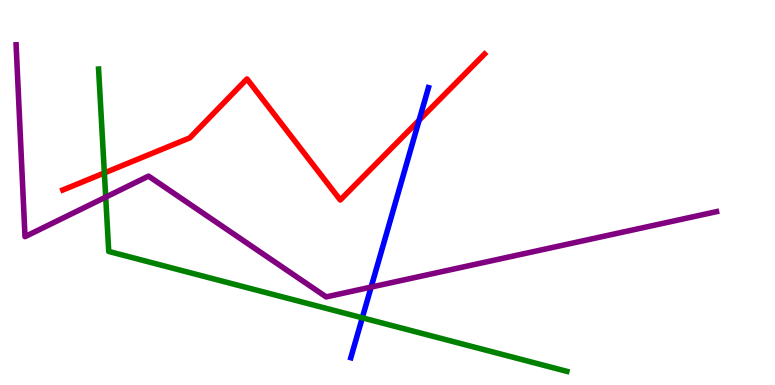[{'lines': ['blue', 'red'], 'intersections': [{'x': 5.41, 'y': 6.88}]}, {'lines': ['green', 'red'], 'intersections': [{'x': 1.35, 'y': 5.51}]}, {'lines': ['purple', 'red'], 'intersections': []}, {'lines': ['blue', 'green'], 'intersections': [{'x': 4.67, 'y': 1.75}]}, {'lines': ['blue', 'purple'], 'intersections': [{'x': 4.79, 'y': 2.54}]}, {'lines': ['green', 'purple'], 'intersections': [{'x': 1.36, 'y': 4.88}]}]